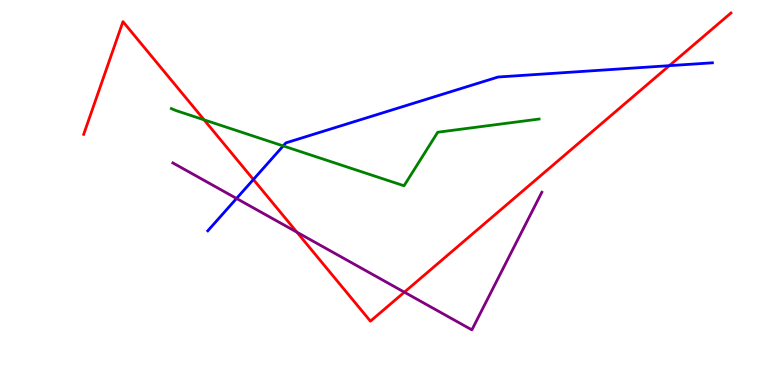[{'lines': ['blue', 'red'], 'intersections': [{'x': 3.27, 'y': 5.34}, {'x': 8.64, 'y': 8.29}]}, {'lines': ['green', 'red'], 'intersections': [{'x': 2.63, 'y': 6.89}]}, {'lines': ['purple', 'red'], 'intersections': [{'x': 3.83, 'y': 3.97}, {'x': 5.22, 'y': 2.41}]}, {'lines': ['blue', 'green'], 'intersections': [{'x': 3.65, 'y': 6.21}]}, {'lines': ['blue', 'purple'], 'intersections': [{'x': 3.05, 'y': 4.84}]}, {'lines': ['green', 'purple'], 'intersections': []}]